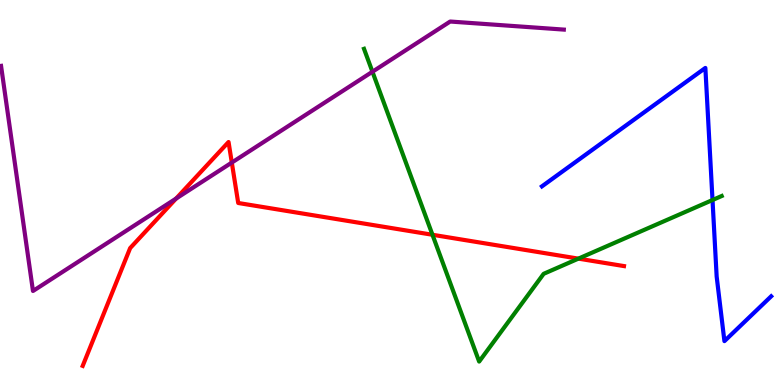[{'lines': ['blue', 'red'], 'intersections': []}, {'lines': ['green', 'red'], 'intersections': [{'x': 5.58, 'y': 3.9}, {'x': 7.46, 'y': 3.28}]}, {'lines': ['purple', 'red'], 'intersections': [{'x': 2.27, 'y': 4.84}, {'x': 2.99, 'y': 5.78}]}, {'lines': ['blue', 'green'], 'intersections': [{'x': 9.19, 'y': 4.8}]}, {'lines': ['blue', 'purple'], 'intersections': []}, {'lines': ['green', 'purple'], 'intersections': [{'x': 4.81, 'y': 8.14}]}]